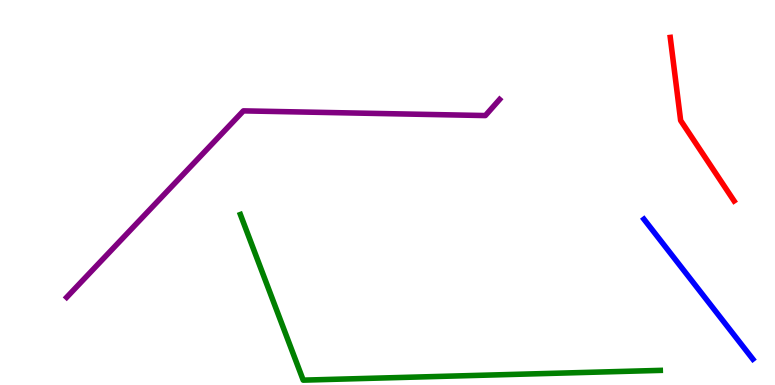[{'lines': ['blue', 'red'], 'intersections': []}, {'lines': ['green', 'red'], 'intersections': []}, {'lines': ['purple', 'red'], 'intersections': []}, {'lines': ['blue', 'green'], 'intersections': []}, {'lines': ['blue', 'purple'], 'intersections': []}, {'lines': ['green', 'purple'], 'intersections': []}]